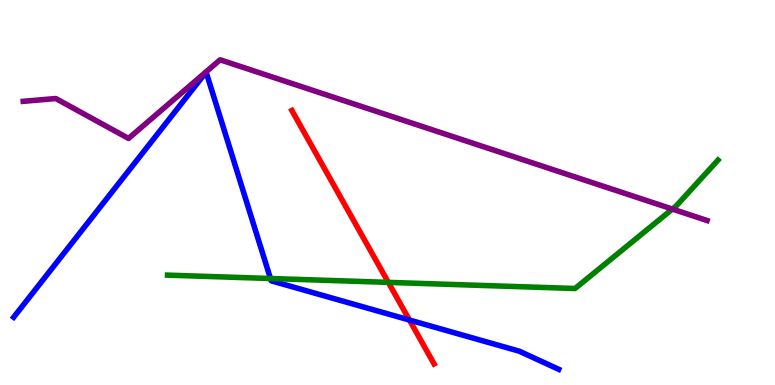[{'lines': ['blue', 'red'], 'intersections': [{'x': 5.28, 'y': 1.69}]}, {'lines': ['green', 'red'], 'intersections': [{'x': 5.01, 'y': 2.67}]}, {'lines': ['purple', 'red'], 'intersections': []}, {'lines': ['blue', 'green'], 'intersections': [{'x': 3.49, 'y': 2.77}]}, {'lines': ['blue', 'purple'], 'intersections': []}, {'lines': ['green', 'purple'], 'intersections': [{'x': 8.68, 'y': 4.57}]}]